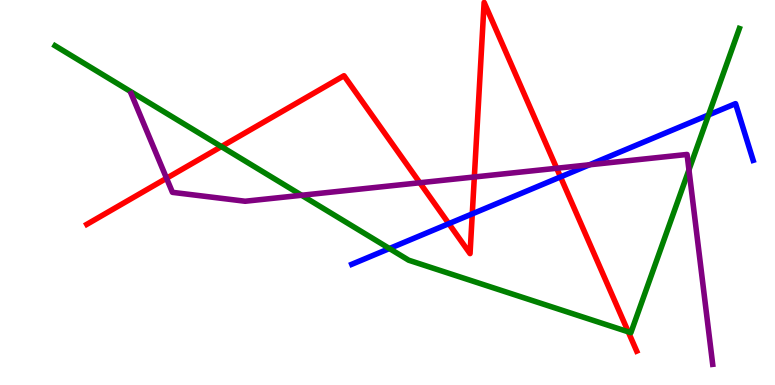[{'lines': ['blue', 'red'], 'intersections': [{'x': 5.79, 'y': 4.19}, {'x': 6.09, 'y': 4.45}, {'x': 7.23, 'y': 5.4}]}, {'lines': ['green', 'red'], 'intersections': [{'x': 2.86, 'y': 6.19}, {'x': 8.11, 'y': 1.38}]}, {'lines': ['purple', 'red'], 'intersections': [{'x': 2.15, 'y': 5.37}, {'x': 5.42, 'y': 5.25}, {'x': 6.12, 'y': 5.4}, {'x': 7.18, 'y': 5.63}]}, {'lines': ['blue', 'green'], 'intersections': [{'x': 5.02, 'y': 3.54}, {'x': 9.14, 'y': 7.01}]}, {'lines': ['blue', 'purple'], 'intersections': [{'x': 7.61, 'y': 5.72}]}, {'lines': ['green', 'purple'], 'intersections': [{'x': 3.89, 'y': 4.93}, {'x': 8.89, 'y': 5.59}]}]